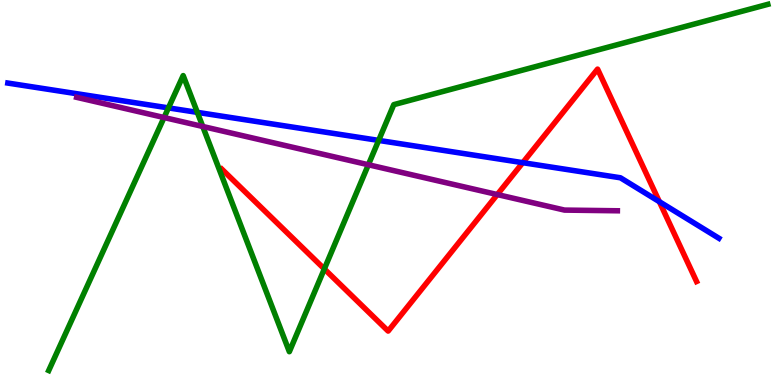[{'lines': ['blue', 'red'], 'intersections': [{'x': 6.75, 'y': 5.77}, {'x': 8.51, 'y': 4.76}]}, {'lines': ['green', 'red'], 'intersections': [{'x': 4.18, 'y': 3.01}]}, {'lines': ['purple', 'red'], 'intersections': [{'x': 6.42, 'y': 4.95}]}, {'lines': ['blue', 'green'], 'intersections': [{'x': 2.17, 'y': 7.2}, {'x': 2.55, 'y': 7.08}, {'x': 4.89, 'y': 6.35}]}, {'lines': ['blue', 'purple'], 'intersections': []}, {'lines': ['green', 'purple'], 'intersections': [{'x': 2.12, 'y': 6.95}, {'x': 2.62, 'y': 6.71}, {'x': 4.75, 'y': 5.72}]}]